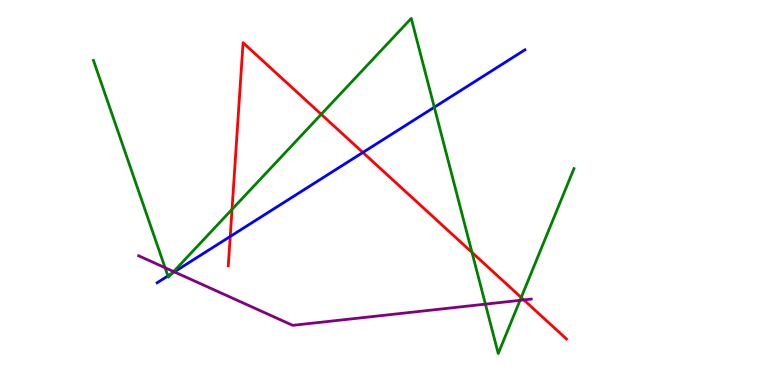[{'lines': ['blue', 'red'], 'intersections': [{'x': 2.97, 'y': 3.86}, {'x': 4.68, 'y': 6.04}]}, {'lines': ['green', 'red'], 'intersections': [{'x': 2.99, 'y': 4.56}, {'x': 4.14, 'y': 7.03}, {'x': 6.09, 'y': 3.44}, {'x': 6.73, 'y': 2.27}]}, {'lines': ['purple', 'red'], 'intersections': [{'x': 6.76, 'y': 2.21}]}, {'lines': ['blue', 'green'], 'intersections': [{'x': 2.17, 'y': 2.83}, {'x': 2.22, 'y': 2.9}, {'x': 5.6, 'y': 7.21}]}, {'lines': ['blue', 'purple'], 'intersections': [{'x': 2.25, 'y': 2.94}]}, {'lines': ['green', 'purple'], 'intersections': [{'x': 2.13, 'y': 3.05}, {'x': 2.24, 'y': 2.95}, {'x': 6.26, 'y': 2.1}, {'x': 6.71, 'y': 2.2}]}]